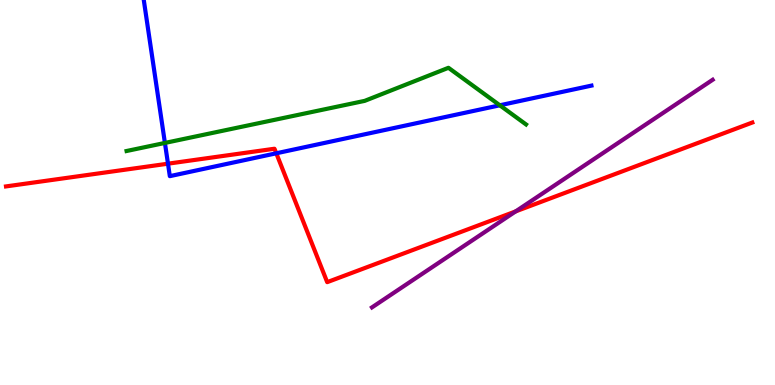[{'lines': ['blue', 'red'], 'intersections': [{'x': 2.17, 'y': 5.75}, {'x': 3.57, 'y': 6.02}]}, {'lines': ['green', 'red'], 'intersections': []}, {'lines': ['purple', 'red'], 'intersections': [{'x': 6.65, 'y': 4.51}]}, {'lines': ['blue', 'green'], 'intersections': [{'x': 2.13, 'y': 6.29}, {'x': 6.45, 'y': 7.27}]}, {'lines': ['blue', 'purple'], 'intersections': []}, {'lines': ['green', 'purple'], 'intersections': []}]